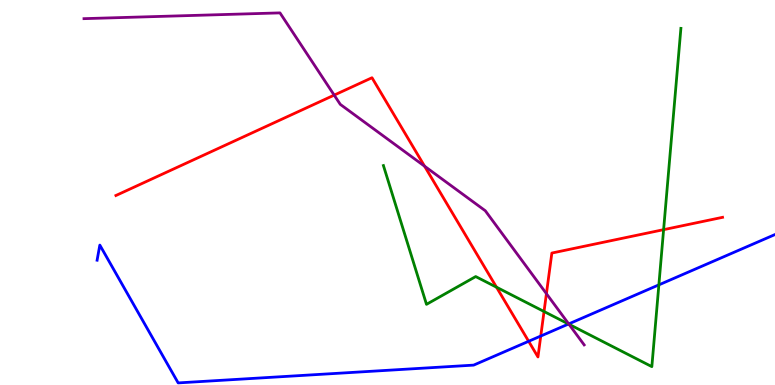[{'lines': ['blue', 'red'], 'intersections': [{'x': 6.82, 'y': 1.14}, {'x': 6.98, 'y': 1.27}]}, {'lines': ['green', 'red'], 'intersections': [{'x': 6.41, 'y': 2.54}, {'x': 7.02, 'y': 1.91}, {'x': 8.56, 'y': 4.03}]}, {'lines': ['purple', 'red'], 'intersections': [{'x': 4.31, 'y': 7.53}, {'x': 5.48, 'y': 5.68}, {'x': 7.05, 'y': 2.37}]}, {'lines': ['blue', 'green'], 'intersections': [{'x': 7.34, 'y': 1.58}, {'x': 8.5, 'y': 2.6}]}, {'lines': ['blue', 'purple'], 'intersections': [{'x': 7.34, 'y': 1.59}]}, {'lines': ['green', 'purple'], 'intersections': [{'x': 7.34, 'y': 1.58}]}]